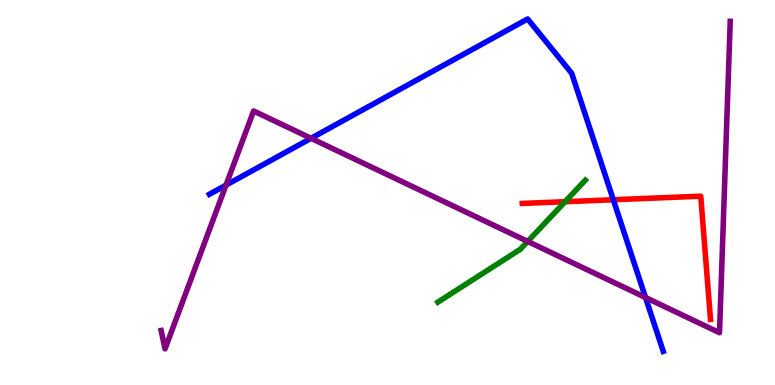[{'lines': ['blue', 'red'], 'intersections': [{'x': 7.91, 'y': 4.81}]}, {'lines': ['green', 'red'], 'intersections': [{'x': 7.29, 'y': 4.76}]}, {'lines': ['purple', 'red'], 'intersections': []}, {'lines': ['blue', 'green'], 'intersections': []}, {'lines': ['blue', 'purple'], 'intersections': [{'x': 2.92, 'y': 5.19}, {'x': 4.01, 'y': 6.41}, {'x': 8.33, 'y': 2.27}]}, {'lines': ['green', 'purple'], 'intersections': [{'x': 6.81, 'y': 3.73}]}]